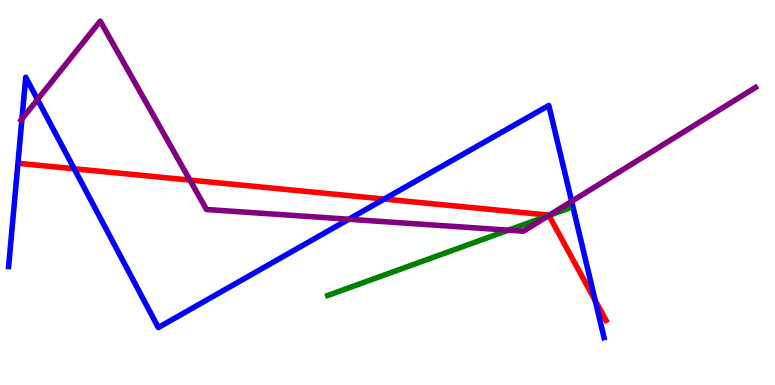[{'lines': ['blue', 'red'], 'intersections': [{'x': 0.957, 'y': 5.62}, {'x': 4.96, 'y': 4.83}, {'x': 7.68, 'y': 2.19}]}, {'lines': ['green', 'red'], 'intersections': [{'x': 7.08, 'y': 4.4}]}, {'lines': ['purple', 'red'], 'intersections': [{'x': 2.45, 'y': 5.32}, {'x': 7.08, 'y': 4.4}]}, {'lines': ['blue', 'green'], 'intersections': []}, {'lines': ['blue', 'purple'], 'intersections': [{'x': 0.283, 'y': 6.91}, {'x': 0.484, 'y': 7.42}, {'x': 4.5, 'y': 4.31}, {'x': 7.38, 'y': 4.77}]}, {'lines': ['green', 'purple'], 'intersections': [{'x': 6.56, 'y': 4.02}, {'x': 7.08, 'y': 4.4}]}]